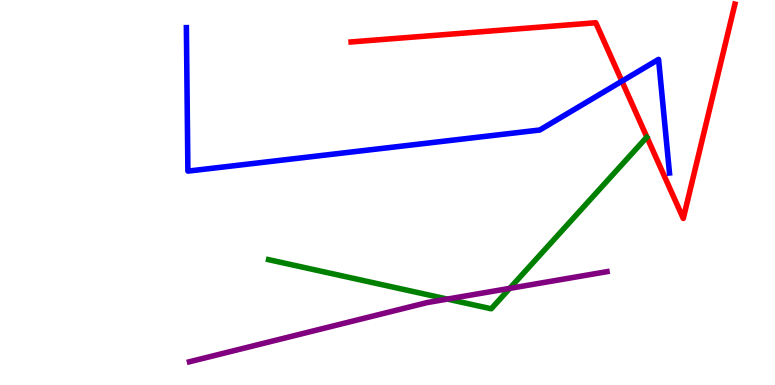[{'lines': ['blue', 'red'], 'intersections': [{'x': 8.02, 'y': 7.89}]}, {'lines': ['green', 'red'], 'intersections': []}, {'lines': ['purple', 'red'], 'intersections': []}, {'lines': ['blue', 'green'], 'intersections': []}, {'lines': ['blue', 'purple'], 'intersections': []}, {'lines': ['green', 'purple'], 'intersections': [{'x': 5.77, 'y': 2.23}, {'x': 6.58, 'y': 2.51}]}]